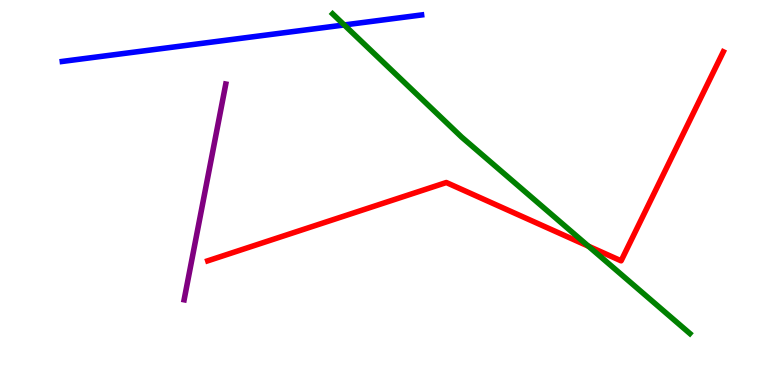[{'lines': ['blue', 'red'], 'intersections': []}, {'lines': ['green', 'red'], 'intersections': [{'x': 7.59, 'y': 3.61}]}, {'lines': ['purple', 'red'], 'intersections': []}, {'lines': ['blue', 'green'], 'intersections': [{'x': 4.44, 'y': 9.35}]}, {'lines': ['blue', 'purple'], 'intersections': []}, {'lines': ['green', 'purple'], 'intersections': []}]